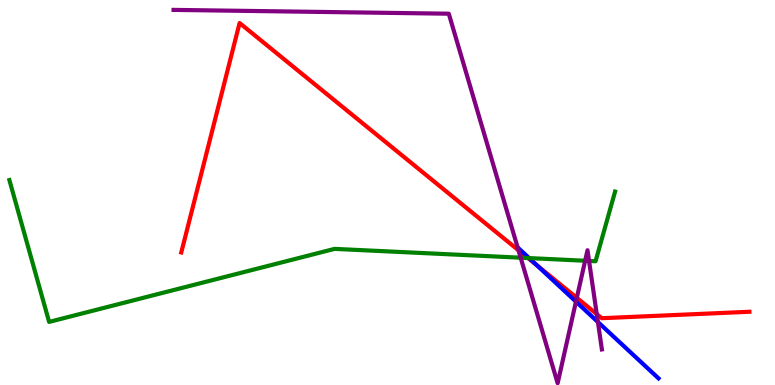[{'lines': ['blue', 'red'], 'intersections': [{'x': 6.93, 'y': 3.11}]}, {'lines': ['green', 'red'], 'intersections': [{'x': 6.81, 'y': 3.3}]}, {'lines': ['purple', 'red'], 'intersections': [{'x': 6.69, 'y': 3.5}, {'x': 7.44, 'y': 2.26}, {'x': 7.7, 'y': 1.84}]}, {'lines': ['blue', 'green'], 'intersections': [{'x': 6.83, 'y': 3.3}]}, {'lines': ['blue', 'purple'], 'intersections': [{'x': 7.43, 'y': 2.17}, {'x': 7.71, 'y': 1.64}]}, {'lines': ['green', 'purple'], 'intersections': [{'x': 6.72, 'y': 3.31}, {'x': 7.55, 'y': 3.23}, {'x': 7.6, 'y': 3.22}]}]